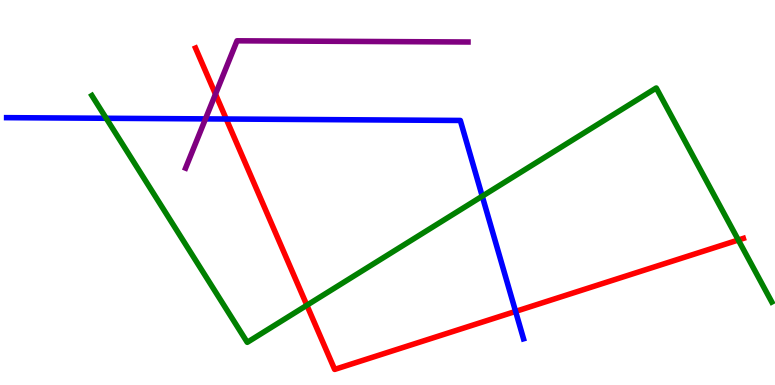[{'lines': ['blue', 'red'], 'intersections': [{'x': 2.92, 'y': 6.91}, {'x': 6.65, 'y': 1.91}]}, {'lines': ['green', 'red'], 'intersections': [{'x': 3.96, 'y': 2.07}, {'x': 9.53, 'y': 3.77}]}, {'lines': ['purple', 'red'], 'intersections': [{'x': 2.78, 'y': 7.55}]}, {'lines': ['blue', 'green'], 'intersections': [{'x': 1.37, 'y': 6.93}, {'x': 6.22, 'y': 4.9}]}, {'lines': ['blue', 'purple'], 'intersections': [{'x': 2.65, 'y': 6.91}]}, {'lines': ['green', 'purple'], 'intersections': []}]